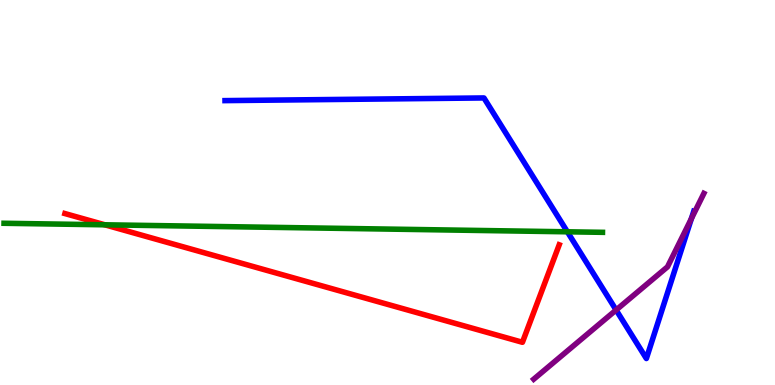[{'lines': ['blue', 'red'], 'intersections': []}, {'lines': ['green', 'red'], 'intersections': [{'x': 1.35, 'y': 4.16}]}, {'lines': ['purple', 'red'], 'intersections': []}, {'lines': ['blue', 'green'], 'intersections': [{'x': 7.32, 'y': 3.98}]}, {'lines': ['blue', 'purple'], 'intersections': [{'x': 7.95, 'y': 1.95}, {'x': 8.92, 'y': 4.32}]}, {'lines': ['green', 'purple'], 'intersections': []}]